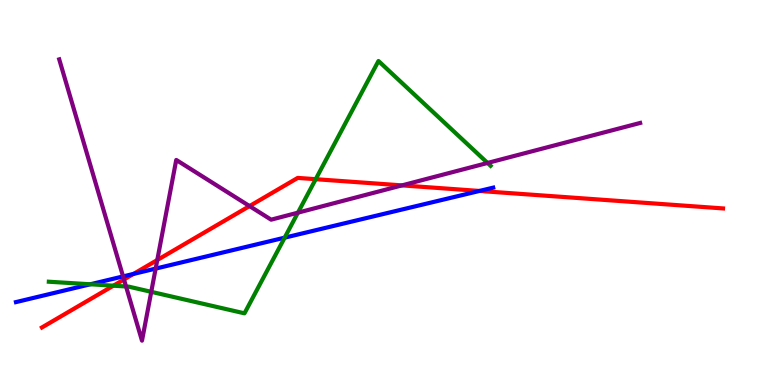[{'lines': ['blue', 'red'], 'intersections': [{'x': 1.72, 'y': 2.89}, {'x': 6.19, 'y': 5.04}]}, {'lines': ['green', 'red'], 'intersections': [{'x': 1.46, 'y': 2.58}, {'x': 4.07, 'y': 5.35}]}, {'lines': ['purple', 'red'], 'intersections': [{'x': 1.6, 'y': 2.74}, {'x': 2.03, 'y': 3.25}, {'x': 3.22, 'y': 4.65}, {'x': 5.19, 'y': 5.18}]}, {'lines': ['blue', 'green'], 'intersections': [{'x': 1.17, 'y': 2.62}, {'x': 3.67, 'y': 3.83}]}, {'lines': ['blue', 'purple'], 'intersections': [{'x': 1.59, 'y': 2.82}, {'x': 2.01, 'y': 3.02}]}, {'lines': ['green', 'purple'], 'intersections': [{'x': 1.63, 'y': 2.56}, {'x': 1.95, 'y': 2.42}, {'x': 3.84, 'y': 4.48}, {'x': 6.29, 'y': 5.77}]}]